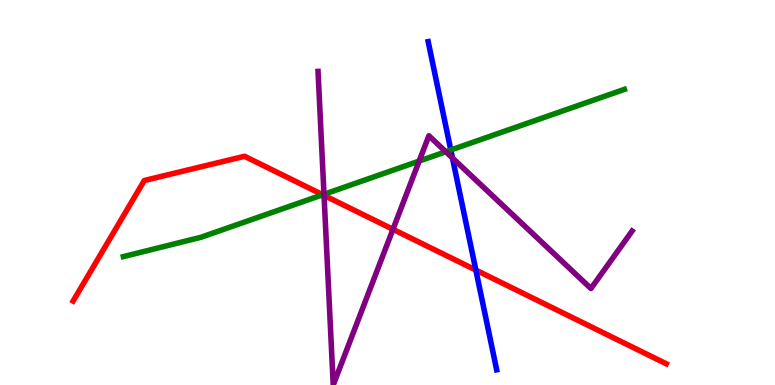[{'lines': ['blue', 'red'], 'intersections': [{'x': 6.14, 'y': 2.98}]}, {'lines': ['green', 'red'], 'intersections': [{'x': 4.16, 'y': 4.94}]}, {'lines': ['purple', 'red'], 'intersections': [{'x': 4.18, 'y': 4.92}, {'x': 5.07, 'y': 4.04}]}, {'lines': ['blue', 'green'], 'intersections': [{'x': 5.82, 'y': 6.1}]}, {'lines': ['blue', 'purple'], 'intersections': [{'x': 5.84, 'y': 5.9}]}, {'lines': ['green', 'purple'], 'intersections': [{'x': 4.18, 'y': 4.95}, {'x': 5.41, 'y': 5.82}, {'x': 5.75, 'y': 6.06}]}]